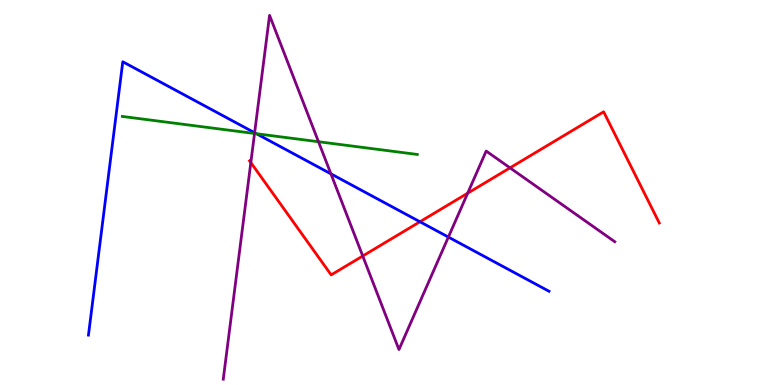[{'lines': ['blue', 'red'], 'intersections': [{'x': 5.42, 'y': 4.24}]}, {'lines': ['green', 'red'], 'intersections': []}, {'lines': ['purple', 'red'], 'intersections': [{'x': 3.24, 'y': 5.78}, {'x': 4.68, 'y': 3.35}, {'x': 6.03, 'y': 4.98}, {'x': 6.58, 'y': 5.64}]}, {'lines': ['blue', 'green'], 'intersections': [{'x': 3.31, 'y': 6.53}]}, {'lines': ['blue', 'purple'], 'intersections': [{'x': 3.29, 'y': 6.55}, {'x': 4.27, 'y': 5.48}, {'x': 5.79, 'y': 3.84}]}, {'lines': ['green', 'purple'], 'intersections': [{'x': 3.28, 'y': 6.53}, {'x': 4.11, 'y': 6.32}]}]